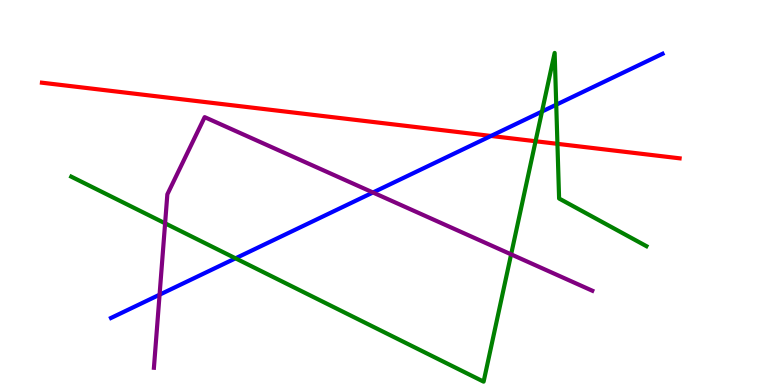[{'lines': ['blue', 'red'], 'intersections': [{'x': 6.34, 'y': 6.47}]}, {'lines': ['green', 'red'], 'intersections': [{'x': 6.91, 'y': 6.33}, {'x': 7.19, 'y': 6.26}]}, {'lines': ['purple', 'red'], 'intersections': []}, {'lines': ['blue', 'green'], 'intersections': [{'x': 3.04, 'y': 3.29}, {'x': 6.99, 'y': 7.1}, {'x': 7.18, 'y': 7.28}]}, {'lines': ['blue', 'purple'], 'intersections': [{'x': 2.06, 'y': 2.35}, {'x': 4.81, 'y': 5.0}]}, {'lines': ['green', 'purple'], 'intersections': [{'x': 2.13, 'y': 4.2}, {'x': 6.6, 'y': 3.39}]}]